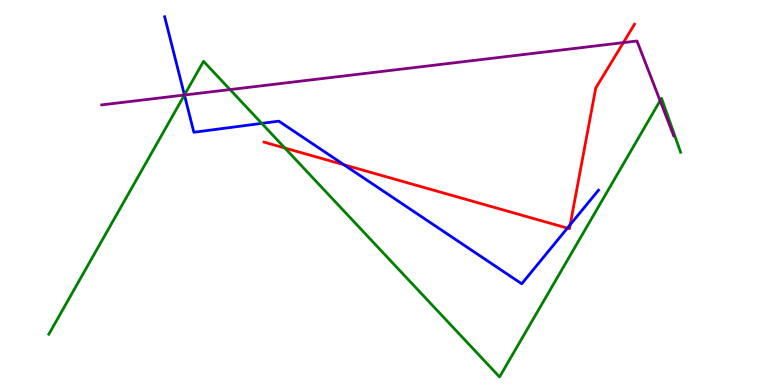[{'lines': ['blue', 'red'], 'intersections': [{'x': 4.44, 'y': 5.72}, {'x': 7.32, 'y': 4.08}, {'x': 7.36, 'y': 4.16}]}, {'lines': ['green', 'red'], 'intersections': [{'x': 3.68, 'y': 6.16}]}, {'lines': ['purple', 'red'], 'intersections': [{'x': 8.04, 'y': 8.89}]}, {'lines': ['blue', 'green'], 'intersections': [{'x': 2.38, 'y': 7.53}, {'x': 3.38, 'y': 6.8}]}, {'lines': ['blue', 'purple'], 'intersections': [{'x': 2.38, 'y': 7.53}]}, {'lines': ['green', 'purple'], 'intersections': [{'x': 2.38, 'y': 7.53}, {'x': 2.97, 'y': 7.67}, {'x': 8.52, 'y': 7.38}]}]